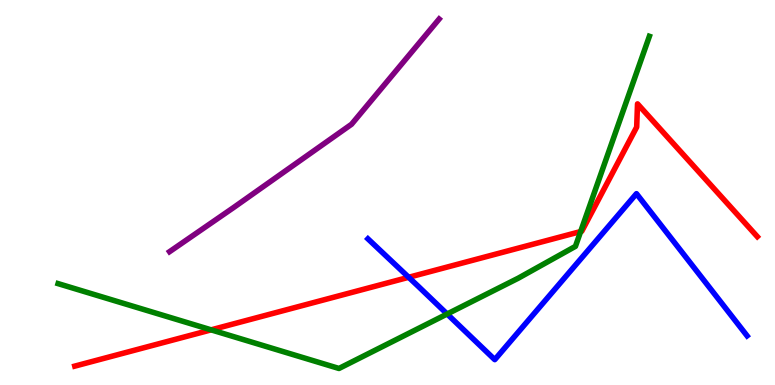[{'lines': ['blue', 'red'], 'intersections': [{'x': 5.27, 'y': 2.8}]}, {'lines': ['green', 'red'], 'intersections': [{'x': 2.72, 'y': 1.43}, {'x': 7.49, 'y': 3.99}]}, {'lines': ['purple', 'red'], 'intersections': []}, {'lines': ['blue', 'green'], 'intersections': [{'x': 5.77, 'y': 1.84}]}, {'lines': ['blue', 'purple'], 'intersections': []}, {'lines': ['green', 'purple'], 'intersections': []}]